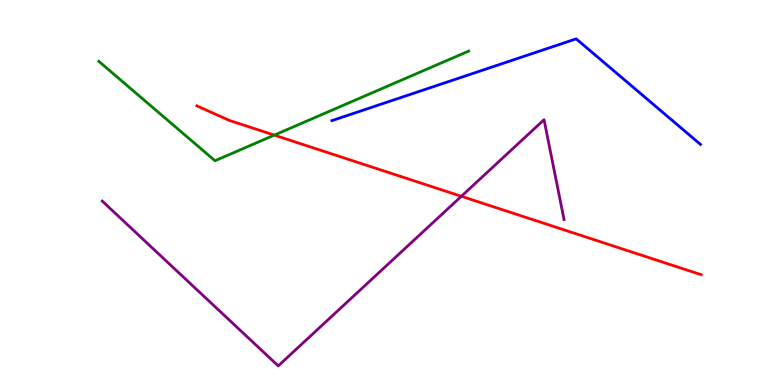[{'lines': ['blue', 'red'], 'intersections': []}, {'lines': ['green', 'red'], 'intersections': [{'x': 3.54, 'y': 6.49}]}, {'lines': ['purple', 'red'], 'intersections': [{'x': 5.95, 'y': 4.9}]}, {'lines': ['blue', 'green'], 'intersections': []}, {'lines': ['blue', 'purple'], 'intersections': []}, {'lines': ['green', 'purple'], 'intersections': []}]